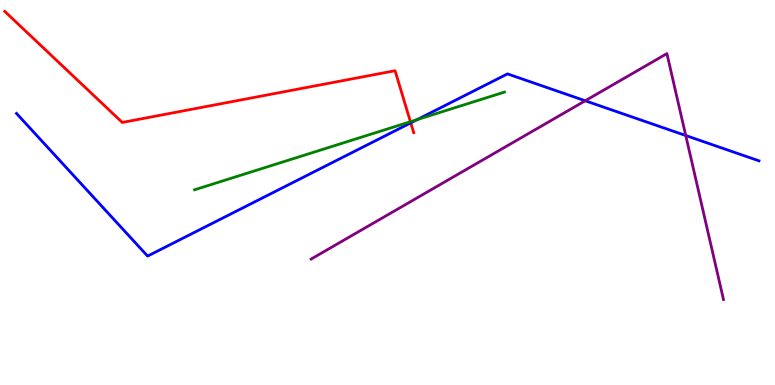[{'lines': ['blue', 'red'], 'intersections': [{'x': 5.3, 'y': 6.81}]}, {'lines': ['green', 'red'], 'intersections': [{'x': 5.3, 'y': 6.84}]}, {'lines': ['purple', 'red'], 'intersections': []}, {'lines': ['blue', 'green'], 'intersections': [{'x': 5.38, 'y': 6.89}]}, {'lines': ['blue', 'purple'], 'intersections': [{'x': 7.55, 'y': 7.38}, {'x': 8.85, 'y': 6.48}]}, {'lines': ['green', 'purple'], 'intersections': []}]